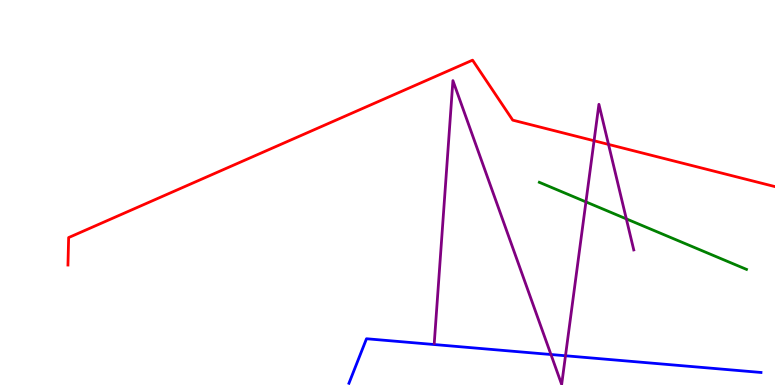[{'lines': ['blue', 'red'], 'intersections': []}, {'lines': ['green', 'red'], 'intersections': []}, {'lines': ['purple', 'red'], 'intersections': [{'x': 7.67, 'y': 6.34}, {'x': 7.85, 'y': 6.25}]}, {'lines': ['blue', 'green'], 'intersections': []}, {'lines': ['blue', 'purple'], 'intersections': [{'x': 7.11, 'y': 0.792}, {'x': 7.3, 'y': 0.76}]}, {'lines': ['green', 'purple'], 'intersections': [{'x': 7.56, 'y': 4.76}, {'x': 8.08, 'y': 4.31}]}]